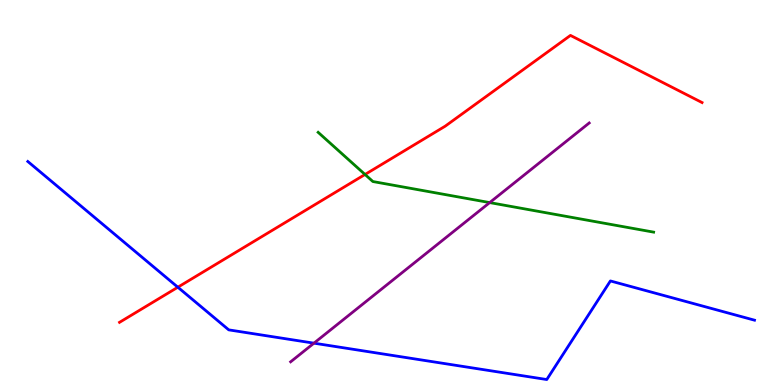[{'lines': ['blue', 'red'], 'intersections': [{'x': 2.29, 'y': 2.54}]}, {'lines': ['green', 'red'], 'intersections': [{'x': 4.71, 'y': 5.47}]}, {'lines': ['purple', 'red'], 'intersections': []}, {'lines': ['blue', 'green'], 'intersections': []}, {'lines': ['blue', 'purple'], 'intersections': [{'x': 4.05, 'y': 1.09}]}, {'lines': ['green', 'purple'], 'intersections': [{'x': 6.32, 'y': 4.74}]}]